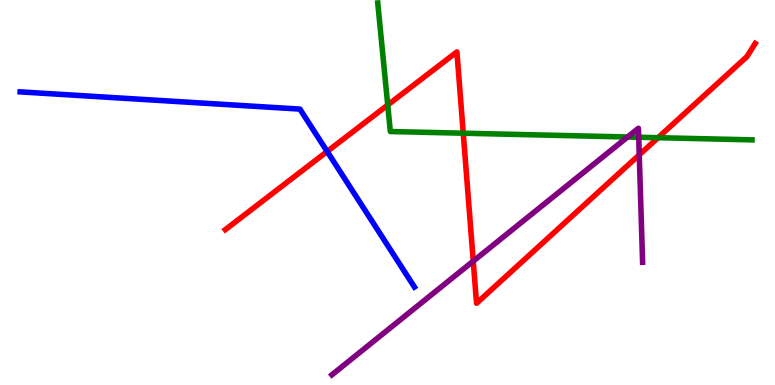[{'lines': ['blue', 'red'], 'intersections': [{'x': 4.22, 'y': 6.07}]}, {'lines': ['green', 'red'], 'intersections': [{'x': 5.0, 'y': 7.27}, {'x': 5.98, 'y': 6.54}, {'x': 8.49, 'y': 6.42}]}, {'lines': ['purple', 'red'], 'intersections': [{'x': 6.11, 'y': 3.22}, {'x': 8.25, 'y': 5.98}]}, {'lines': ['blue', 'green'], 'intersections': []}, {'lines': ['blue', 'purple'], 'intersections': []}, {'lines': ['green', 'purple'], 'intersections': [{'x': 8.1, 'y': 6.44}, {'x': 8.24, 'y': 6.44}]}]